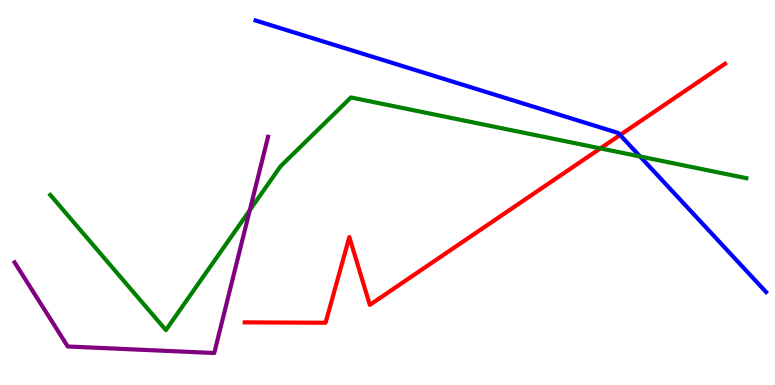[{'lines': ['blue', 'red'], 'intersections': [{'x': 8.0, 'y': 6.49}]}, {'lines': ['green', 'red'], 'intersections': [{'x': 7.75, 'y': 6.15}]}, {'lines': ['purple', 'red'], 'intersections': []}, {'lines': ['blue', 'green'], 'intersections': [{'x': 8.26, 'y': 5.94}]}, {'lines': ['blue', 'purple'], 'intersections': []}, {'lines': ['green', 'purple'], 'intersections': [{'x': 3.22, 'y': 4.54}]}]